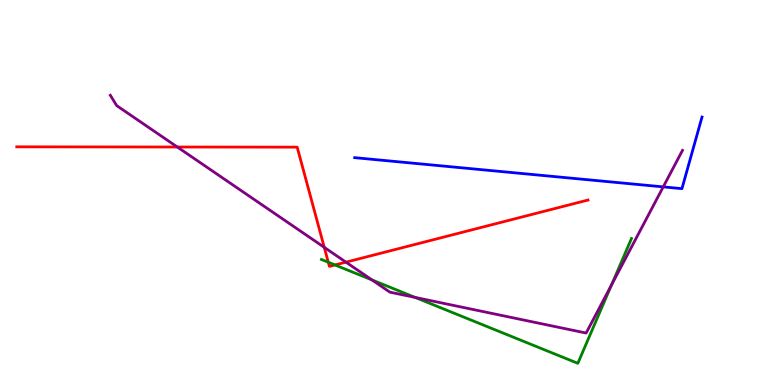[{'lines': ['blue', 'red'], 'intersections': []}, {'lines': ['green', 'red'], 'intersections': [{'x': 4.24, 'y': 3.19}, {'x': 4.32, 'y': 3.12}]}, {'lines': ['purple', 'red'], 'intersections': [{'x': 2.29, 'y': 6.18}, {'x': 4.18, 'y': 3.58}, {'x': 4.46, 'y': 3.19}]}, {'lines': ['blue', 'green'], 'intersections': []}, {'lines': ['blue', 'purple'], 'intersections': [{'x': 8.56, 'y': 5.15}]}, {'lines': ['green', 'purple'], 'intersections': [{'x': 4.8, 'y': 2.73}, {'x': 5.36, 'y': 2.28}, {'x': 7.89, 'y': 2.6}]}]